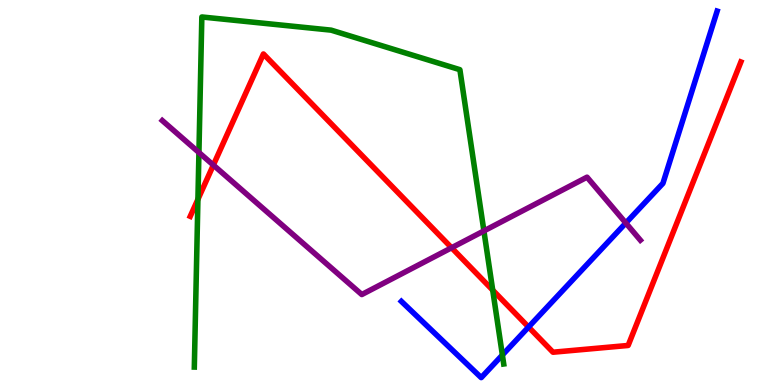[{'lines': ['blue', 'red'], 'intersections': [{'x': 6.82, 'y': 1.51}]}, {'lines': ['green', 'red'], 'intersections': [{'x': 2.55, 'y': 4.82}, {'x': 6.36, 'y': 2.46}]}, {'lines': ['purple', 'red'], 'intersections': [{'x': 2.75, 'y': 5.71}, {'x': 5.83, 'y': 3.56}]}, {'lines': ['blue', 'green'], 'intersections': [{'x': 6.48, 'y': 0.779}]}, {'lines': ['blue', 'purple'], 'intersections': [{'x': 8.08, 'y': 4.21}]}, {'lines': ['green', 'purple'], 'intersections': [{'x': 2.57, 'y': 6.04}, {'x': 6.24, 'y': 4.0}]}]